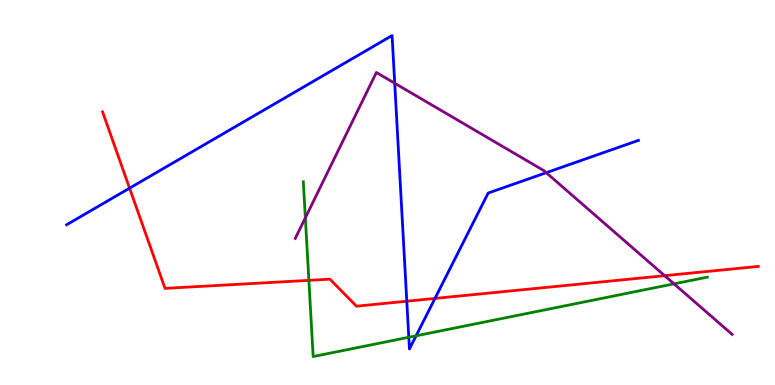[{'lines': ['blue', 'red'], 'intersections': [{'x': 1.67, 'y': 5.11}, {'x': 5.25, 'y': 2.18}, {'x': 5.61, 'y': 2.25}]}, {'lines': ['green', 'red'], 'intersections': [{'x': 3.99, 'y': 2.72}]}, {'lines': ['purple', 'red'], 'intersections': [{'x': 8.58, 'y': 2.84}]}, {'lines': ['blue', 'green'], 'intersections': [{'x': 5.27, 'y': 1.24}, {'x': 5.37, 'y': 1.28}]}, {'lines': ['blue', 'purple'], 'intersections': [{'x': 5.09, 'y': 7.84}, {'x': 7.05, 'y': 5.51}]}, {'lines': ['green', 'purple'], 'intersections': [{'x': 3.94, 'y': 4.34}, {'x': 8.7, 'y': 2.63}]}]